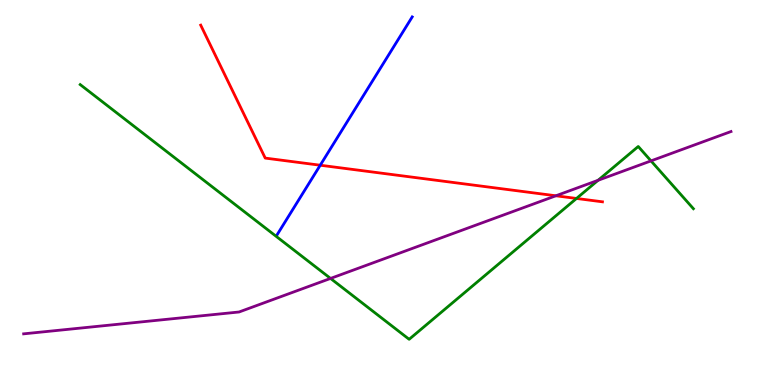[{'lines': ['blue', 'red'], 'intersections': [{'x': 4.13, 'y': 5.71}]}, {'lines': ['green', 'red'], 'intersections': [{'x': 7.44, 'y': 4.85}]}, {'lines': ['purple', 'red'], 'intersections': [{'x': 7.17, 'y': 4.91}]}, {'lines': ['blue', 'green'], 'intersections': []}, {'lines': ['blue', 'purple'], 'intersections': []}, {'lines': ['green', 'purple'], 'intersections': [{'x': 4.27, 'y': 2.77}, {'x': 7.72, 'y': 5.32}, {'x': 8.4, 'y': 5.82}]}]